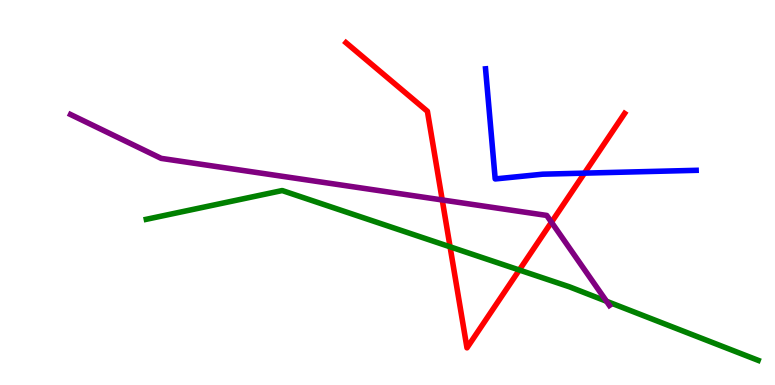[{'lines': ['blue', 'red'], 'intersections': [{'x': 7.54, 'y': 5.5}]}, {'lines': ['green', 'red'], 'intersections': [{'x': 5.81, 'y': 3.59}, {'x': 6.7, 'y': 2.99}]}, {'lines': ['purple', 'red'], 'intersections': [{'x': 5.71, 'y': 4.81}, {'x': 7.12, 'y': 4.23}]}, {'lines': ['blue', 'green'], 'intersections': []}, {'lines': ['blue', 'purple'], 'intersections': []}, {'lines': ['green', 'purple'], 'intersections': [{'x': 7.83, 'y': 2.18}]}]